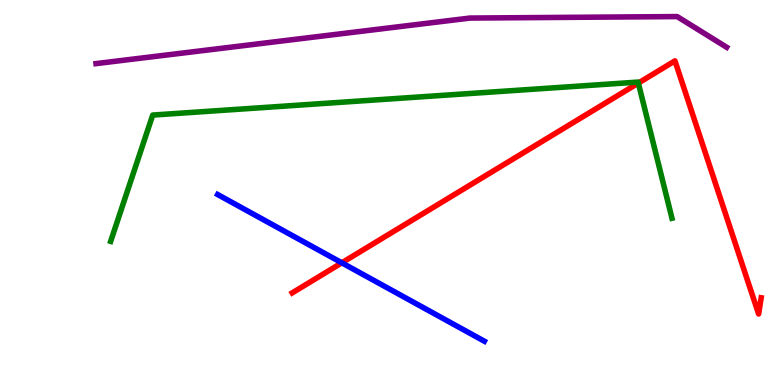[{'lines': ['blue', 'red'], 'intersections': [{'x': 4.41, 'y': 3.17}]}, {'lines': ['green', 'red'], 'intersections': [{'x': 8.24, 'y': 7.84}]}, {'lines': ['purple', 'red'], 'intersections': []}, {'lines': ['blue', 'green'], 'intersections': []}, {'lines': ['blue', 'purple'], 'intersections': []}, {'lines': ['green', 'purple'], 'intersections': []}]